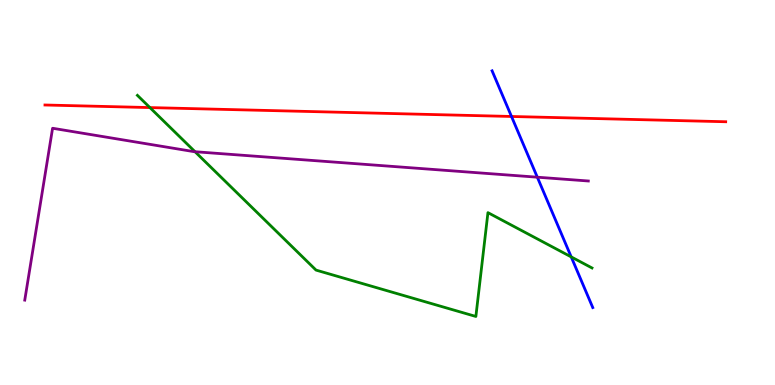[{'lines': ['blue', 'red'], 'intersections': [{'x': 6.6, 'y': 6.97}]}, {'lines': ['green', 'red'], 'intersections': [{'x': 1.93, 'y': 7.21}]}, {'lines': ['purple', 'red'], 'intersections': []}, {'lines': ['blue', 'green'], 'intersections': [{'x': 7.37, 'y': 3.33}]}, {'lines': ['blue', 'purple'], 'intersections': [{'x': 6.93, 'y': 5.4}]}, {'lines': ['green', 'purple'], 'intersections': [{'x': 2.52, 'y': 6.06}]}]